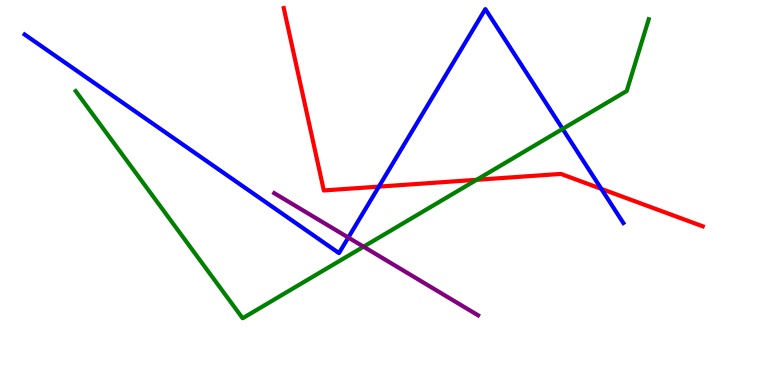[{'lines': ['blue', 'red'], 'intersections': [{'x': 4.89, 'y': 5.15}, {'x': 7.76, 'y': 5.09}]}, {'lines': ['green', 'red'], 'intersections': [{'x': 6.15, 'y': 5.33}]}, {'lines': ['purple', 'red'], 'intersections': []}, {'lines': ['blue', 'green'], 'intersections': [{'x': 7.26, 'y': 6.65}]}, {'lines': ['blue', 'purple'], 'intersections': [{'x': 4.49, 'y': 3.83}]}, {'lines': ['green', 'purple'], 'intersections': [{'x': 4.69, 'y': 3.59}]}]